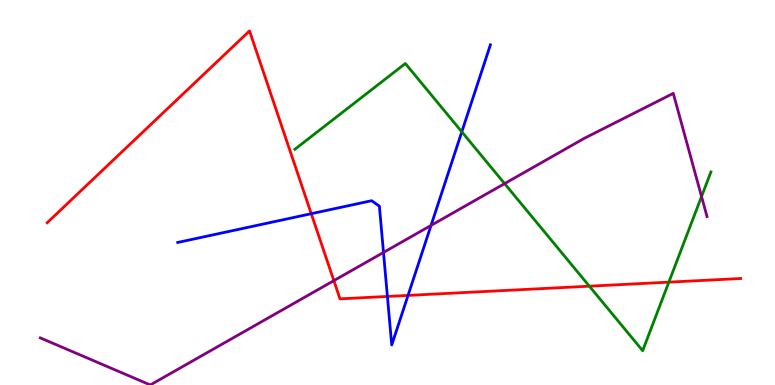[{'lines': ['blue', 'red'], 'intersections': [{'x': 4.02, 'y': 4.45}, {'x': 5.0, 'y': 2.3}, {'x': 5.26, 'y': 2.33}]}, {'lines': ['green', 'red'], 'intersections': [{'x': 7.6, 'y': 2.57}, {'x': 8.63, 'y': 2.67}]}, {'lines': ['purple', 'red'], 'intersections': [{'x': 4.31, 'y': 2.71}]}, {'lines': ['blue', 'green'], 'intersections': [{'x': 5.96, 'y': 6.58}]}, {'lines': ['blue', 'purple'], 'intersections': [{'x': 4.95, 'y': 3.44}, {'x': 5.56, 'y': 4.15}]}, {'lines': ['green', 'purple'], 'intersections': [{'x': 6.51, 'y': 5.23}, {'x': 9.05, 'y': 4.9}]}]